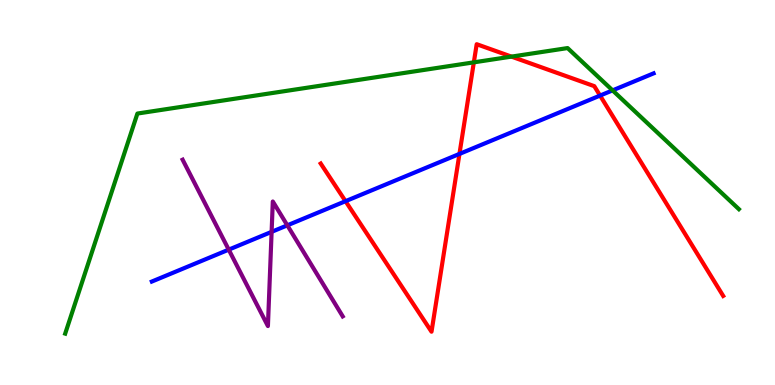[{'lines': ['blue', 'red'], 'intersections': [{'x': 4.46, 'y': 4.77}, {'x': 5.93, 'y': 6.0}, {'x': 7.74, 'y': 7.52}]}, {'lines': ['green', 'red'], 'intersections': [{'x': 6.11, 'y': 8.38}, {'x': 6.6, 'y': 8.53}]}, {'lines': ['purple', 'red'], 'intersections': []}, {'lines': ['blue', 'green'], 'intersections': [{'x': 7.9, 'y': 7.65}]}, {'lines': ['blue', 'purple'], 'intersections': [{'x': 2.95, 'y': 3.52}, {'x': 3.5, 'y': 3.98}, {'x': 3.71, 'y': 4.15}]}, {'lines': ['green', 'purple'], 'intersections': []}]